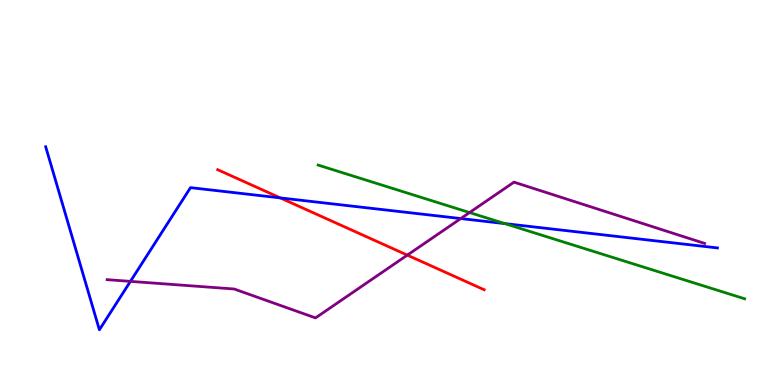[{'lines': ['blue', 'red'], 'intersections': [{'x': 3.62, 'y': 4.86}]}, {'lines': ['green', 'red'], 'intersections': []}, {'lines': ['purple', 'red'], 'intersections': [{'x': 5.26, 'y': 3.37}]}, {'lines': ['blue', 'green'], 'intersections': [{'x': 6.51, 'y': 4.19}]}, {'lines': ['blue', 'purple'], 'intersections': [{'x': 1.68, 'y': 2.69}, {'x': 5.95, 'y': 4.32}]}, {'lines': ['green', 'purple'], 'intersections': [{'x': 6.06, 'y': 4.48}]}]